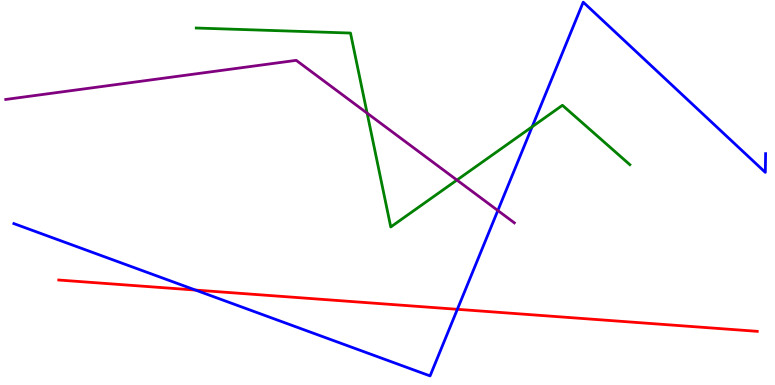[{'lines': ['blue', 'red'], 'intersections': [{'x': 2.52, 'y': 2.47}, {'x': 5.9, 'y': 1.97}]}, {'lines': ['green', 'red'], 'intersections': []}, {'lines': ['purple', 'red'], 'intersections': []}, {'lines': ['blue', 'green'], 'intersections': [{'x': 6.87, 'y': 6.71}]}, {'lines': ['blue', 'purple'], 'intersections': [{'x': 6.42, 'y': 4.53}]}, {'lines': ['green', 'purple'], 'intersections': [{'x': 4.74, 'y': 7.06}, {'x': 5.9, 'y': 5.32}]}]